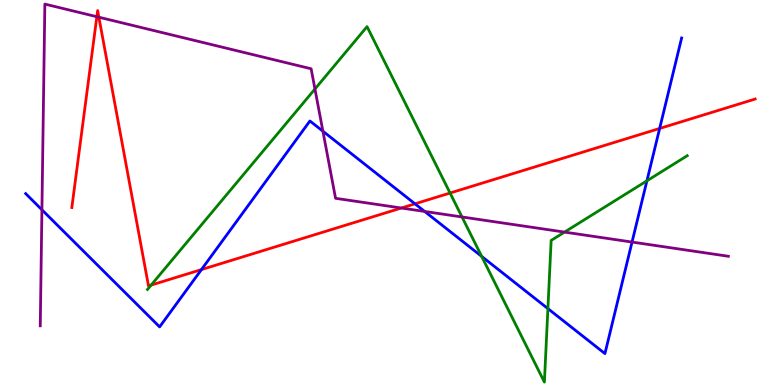[{'lines': ['blue', 'red'], 'intersections': [{'x': 2.6, 'y': 3.0}, {'x': 5.35, 'y': 4.71}, {'x': 8.51, 'y': 6.66}]}, {'lines': ['green', 'red'], 'intersections': [{'x': 1.95, 'y': 2.6}, {'x': 5.81, 'y': 4.99}]}, {'lines': ['purple', 'red'], 'intersections': [{'x': 1.25, 'y': 9.57}, {'x': 1.28, 'y': 9.55}, {'x': 5.18, 'y': 4.6}]}, {'lines': ['blue', 'green'], 'intersections': [{'x': 6.22, 'y': 3.34}, {'x': 7.07, 'y': 1.98}, {'x': 8.35, 'y': 5.3}]}, {'lines': ['blue', 'purple'], 'intersections': [{'x': 0.541, 'y': 4.55}, {'x': 4.17, 'y': 6.59}, {'x': 5.48, 'y': 4.51}, {'x': 8.16, 'y': 3.71}]}, {'lines': ['green', 'purple'], 'intersections': [{'x': 4.06, 'y': 7.69}, {'x': 5.96, 'y': 4.36}, {'x': 7.28, 'y': 3.97}]}]